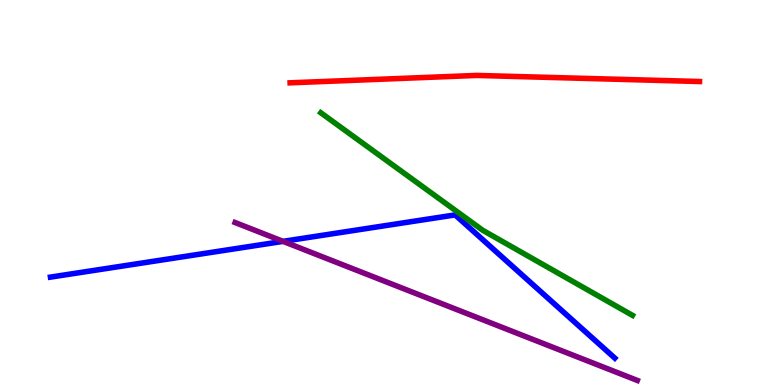[{'lines': ['blue', 'red'], 'intersections': []}, {'lines': ['green', 'red'], 'intersections': []}, {'lines': ['purple', 'red'], 'intersections': []}, {'lines': ['blue', 'green'], 'intersections': []}, {'lines': ['blue', 'purple'], 'intersections': [{'x': 3.65, 'y': 3.73}]}, {'lines': ['green', 'purple'], 'intersections': []}]